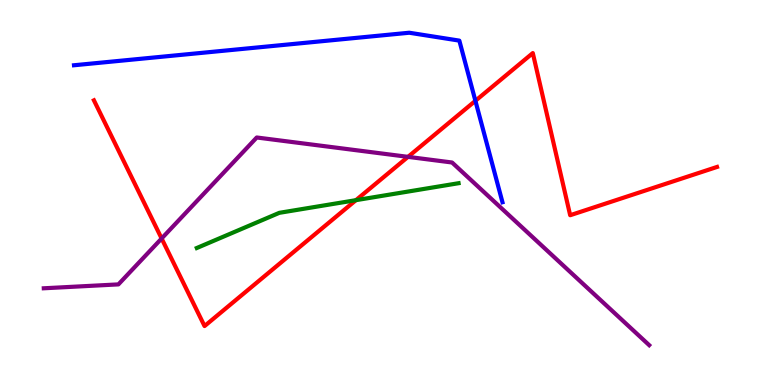[{'lines': ['blue', 'red'], 'intersections': [{'x': 6.13, 'y': 7.38}]}, {'lines': ['green', 'red'], 'intersections': [{'x': 4.59, 'y': 4.8}]}, {'lines': ['purple', 'red'], 'intersections': [{'x': 2.09, 'y': 3.81}, {'x': 5.26, 'y': 5.93}]}, {'lines': ['blue', 'green'], 'intersections': []}, {'lines': ['blue', 'purple'], 'intersections': []}, {'lines': ['green', 'purple'], 'intersections': []}]